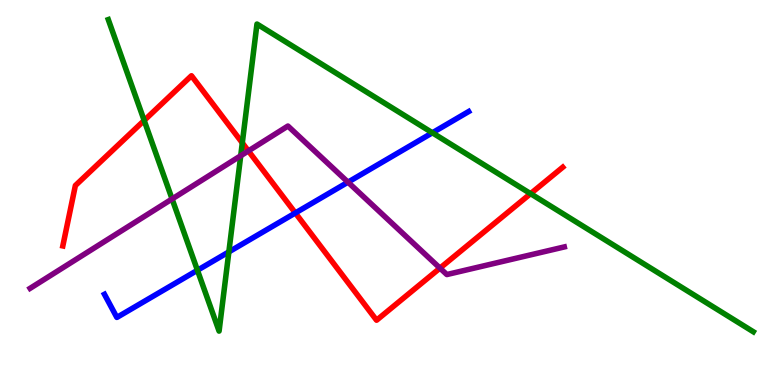[{'lines': ['blue', 'red'], 'intersections': [{'x': 3.81, 'y': 4.47}]}, {'lines': ['green', 'red'], 'intersections': [{'x': 1.86, 'y': 6.87}, {'x': 3.13, 'y': 6.29}, {'x': 6.85, 'y': 4.97}]}, {'lines': ['purple', 'red'], 'intersections': [{'x': 3.21, 'y': 6.08}, {'x': 5.68, 'y': 3.04}]}, {'lines': ['blue', 'green'], 'intersections': [{'x': 2.55, 'y': 2.98}, {'x': 2.95, 'y': 3.46}, {'x': 5.58, 'y': 6.55}]}, {'lines': ['blue', 'purple'], 'intersections': [{'x': 4.49, 'y': 5.27}]}, {'lines': ['green', 'purple'], 'intersections': [{'x': 2.22, 'y': 4.83}, {'x': 3.11, 'y': 5.95}]}]